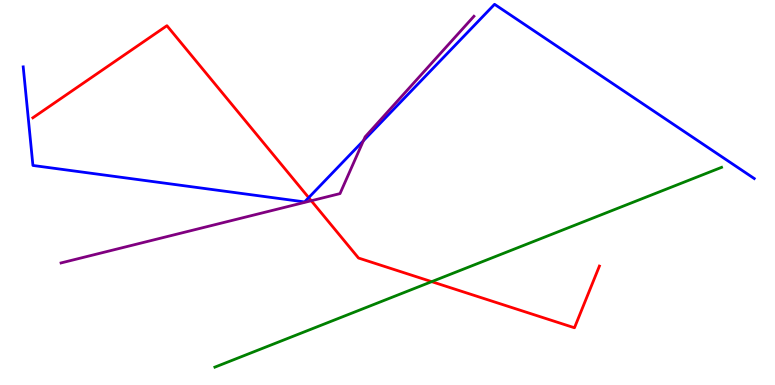[{'lines': ['blue', 'red'], 'intersections': [{'x': 3.98, 'y': 4.87}]}, {'lines': ['green', 'red'], 'intersections': [{'x': 5.57, 'y': 2.68}]}, {'lines': ['purple', 'red'], 'intersections': [{'x': 4.02, 'y': 4.79}]}, {'lines': ['blue', 'green'], 'intersections': []}, {'lines': ['blue', 'purple'], 'intersections': [{'x': 4.69, 'y': 6.34}]}, {'lines': ['green', 'purple'], 'intersections': []}]